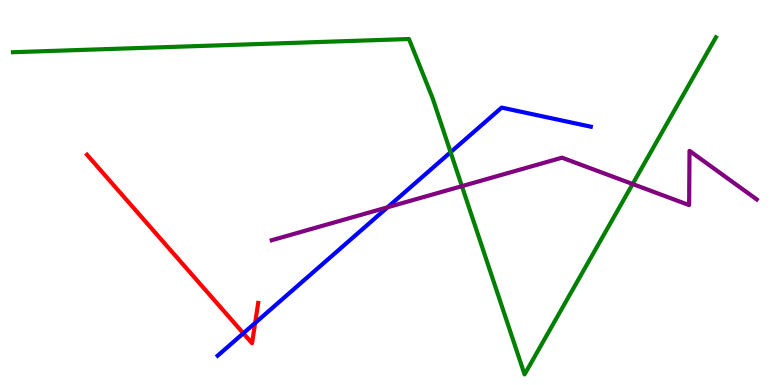[{'lines': ['blue', 'red'], 'intersections': [{'x': 3.14, 'y': 1.34}, {'x': 3.29, 'y': 1.61}]}, {'lines': ['green', 'red'], 'intersections': []}, {'lines': ['purple', 'red'], 'intersections': []}, {'lines': ['blue', 'green'], 'intersections': [{'x': 5.81, 'y': 6.05}]}, {'lines': ['blue', 'purple'], 'intersections': [{'x': 5.0, 'y': 4.62}]}, {'lines': ['green', 'purple'], 'intersections': [{'x': 5.96, 'y': 5.16}, {'x': 8.16, 'y': 5.22}]}]